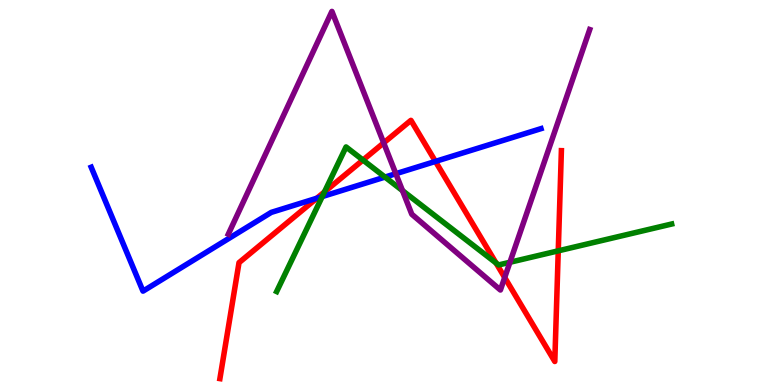[{'lines': ['blue', 'red'], 'intersections': [{'x': 4.09, 'y': 4.85}, {'x': 5.62, 'y': 5.81}]}, {'lines': ['green', 'red'], 'intersections': [{'x': 4.19, 'y': 5.02}, {'x': 4.68, 'y': 5.84}, {'x': 6.4, 'y': 3.17}, {'x': 7.2, 'y': 3.48}]}, {'lines': ['purple', 'red'], 'intersections': [{'x': 4.95, 'y': 6.29}, {'x': 6.51, 'y': 2.79}]}, {'lines': ['blue', 'green'], 'intersections': [{'x': 4.16, 'y': 4.89}, {'x': 4.97, 'y': 5.4}]}, {'lines': ['blue', 'purple'], 'intersections': [{'x': 5.11, 'y': 5.49}]}, {'lines': ['green', 'purple'], 'intersections': [{'x': 5.19, 'y': 5.05}, {'x': 6.58, 'y': 3.19}]}]